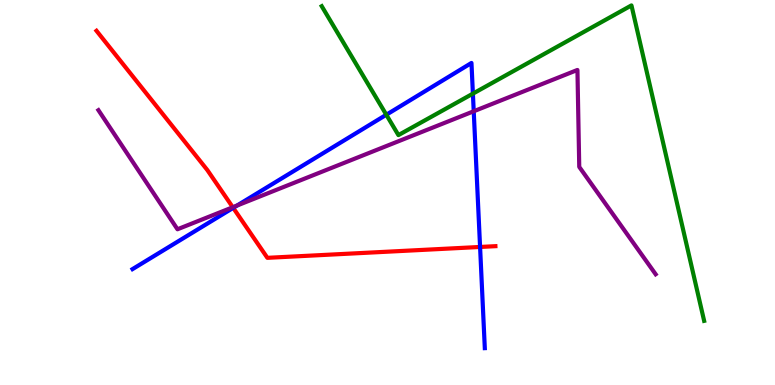[{'lines': ['blue', 'red'], 'intersections': [{'x': 3.01, 'y': 4.6}, {'x': 6.19, 'y': 3.59}]}, {'lines': ['green', 'red'], 'intersections': []}, {'lines': ['purple', 'red'], 'intersections': [{'x': 3.0, 'y': 4.62}]}, {'lines': ['blue', 'green'], 'intersections': [{'x': 4.98, 'y': 7.02}, {'x': 6.1, 'y': 7.57}]}, {'lines': ['blue', 'purple'], 'intersections': [{'x': 3.06, 'y': 4.66}, {'x': 6.11, 'y': 7.11}]}, {'lines': ['green', 'purple'], 'intersections': []}]